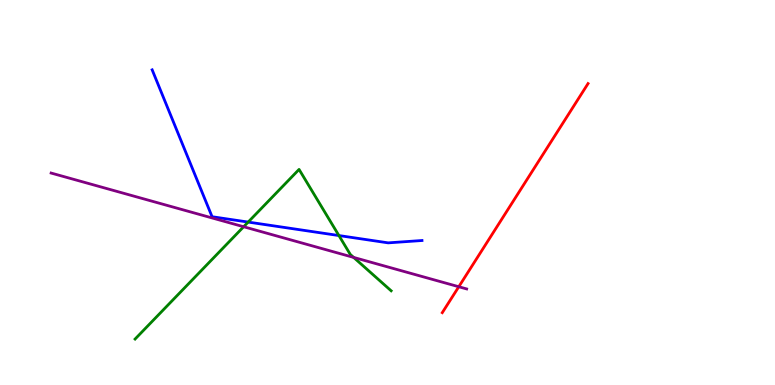[{'lines': ['blue', 'red'], 'intersections': []}, {'lines': ['green', 'red'], 'intersections': []}, {'lines': ['purple', 'red'], 'intersections': [{'x': 5.92, 'y': 2.55}]}, {'lines': ['blue', 'green'], 'intersections': [{'x': 3.2, 'y': 4.23}, {'x': 4.37, 'y': 3.88}]}, {'lines': ['blue', 'purple'], 'intersections': []}, {'lines': ['green', 'purple'], 'intersections': [{'x': 3.14, 'y': 4.11}, {'x': 4.56, 'y': 3.31}]}]